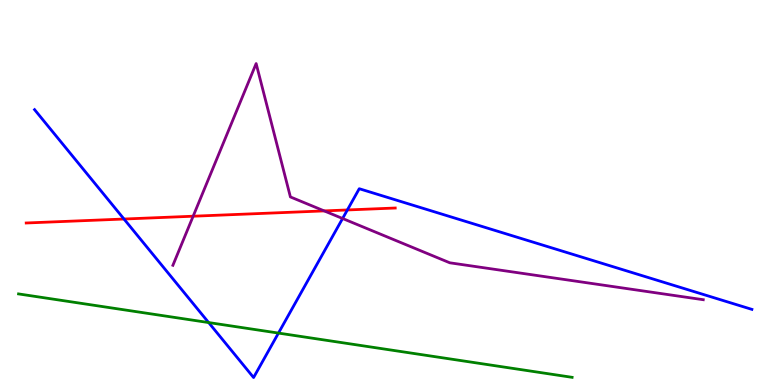[{'lines': ['blue', 'red'], 'intersections': [{'x': 1.6, 'y': 4.31}, {'x': 4.48, 'y': 4.55}]}, {'lines': ['green', 'red'], 'intersections': []}, {'lines': ['purple', 'red'], 'intersections': [{'x': 2.49, 'y': 4.38}, {'x': 4.18, 'y': 4.52}]}, {'lines': ['blue', 'green'], 'intersections': [{'x': 2.69, 'y': 1.62}, {'x': 3.59, 'y': 1.35}]}, {'lines': ['blue', 'purple'], 'intersections': [{'x': 4.42, 'y': 4.32}]}, {'lines': ['green', 'purple'], 'intersections': []}]